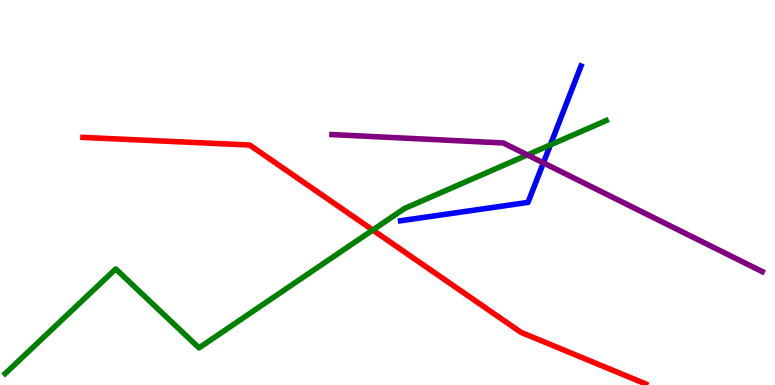[{'lines': ['blue', 'red'], 'intersections': []}, {'lines': ['green', 'red'], 'intersections': [{'x': 4.81, 'y': 4.03}]}, {'lines': ['purple', 'red'], 'intersections': []}, {'lines': ['blue', 'green'], 'intersections': [{'x': 7.1, 'y': 6.24}]}, {'lines': ['blue', 'purple'], 'intersections': [{'x': 7.01, 'y': 5.77}]}, {'lines': ['green', 'purple'], 'intersections': [{'x': 6.8, 'y': 5.98}]}]